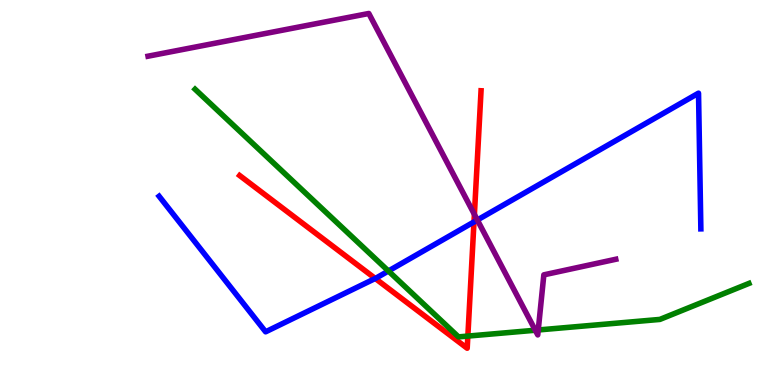[{'lines': ['blue', 'red'], 'intersections': [{'x': 4.84, 'y': 2.77}, {'x': 6.12, 'y': 4.24}]}, {'lines': ['green', 'red'], 'intersections': [{'x': 6.04, 'y': 1.27}]}, {'lines': ['purple', 'red'], 'intersections': [{'x': 6.12, 'y': 4.43}]}, {'lines': ['blue', 'green'], 'intersections': [{'x': 5.01, 'y': 2.96}]}, {'lines': ['blue', 'purple'], 'intersections': [{'x': 6.16, 'y': 4.29}]}, {'lines': ['green', 'purple'], 'intersections': [{'x': 6.91, 'y': 1.42}, {'x': 6.95, 'y': 1.43}]}]